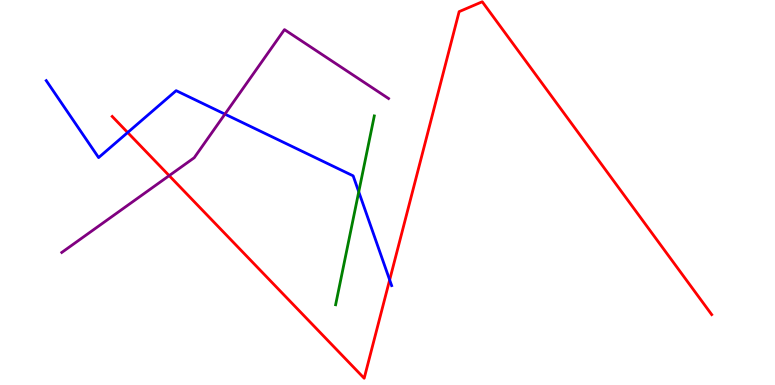[{'lines': ['blue', 'red'], 'intersections': [{'x': 1.65, 'y': 6.56}, {'x': 5.03, 'y': 2.73}]}, {'lines': ['green', 'red'], 'intersections': []}, {'lines': ['purple', 'red'], 'intersections': [{'x': 2.18, 'y': 5.44}]}, {'lines': ['blue', 'green'], 'intersections': [{'x': 4.63, 'y': 5.02}]}, {'lines': ['blue', 'purple'], 'intersections': [{'x': 2.9, 'y': 7.04}]}, {'lines': ['green', 'purple'], 'intersections': []}]